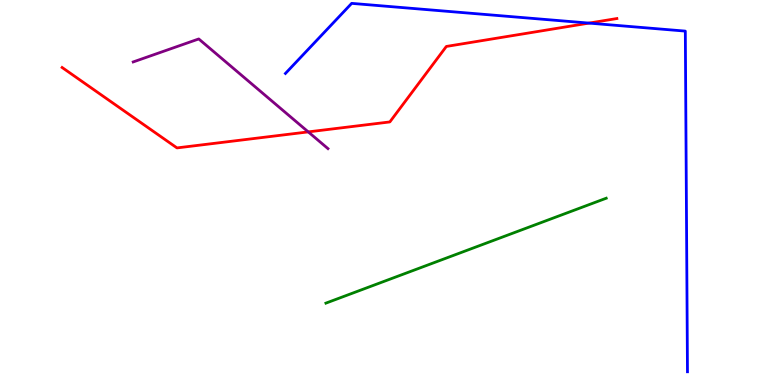[{'lines': ['blue', 'red'], 'intersections': [{'x': 7.6, 'y': 9.4}]}, {'lines': ['green', 'red'], 'intersections': []}, {'lines': ['purple', 'red'], 'intersections': [{'x': 3.98, 'y': 6.57}]}, {'lines': ['blue', 'green'], 'intersections': []}, {'lines': ['blue', 'purple'], 'intersections': []}, {'lines': ['green', 'purple'], 'intersections': []}]